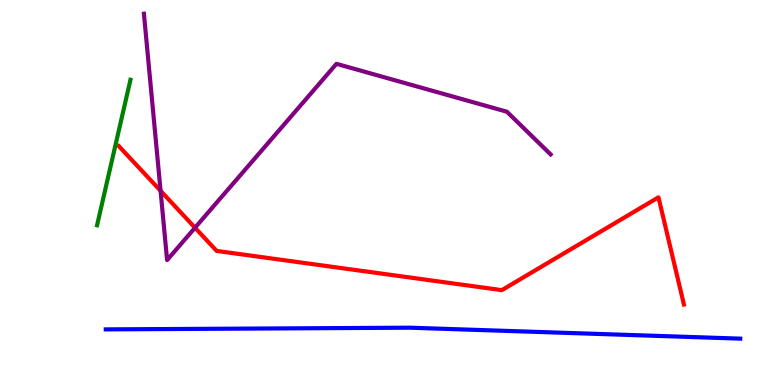[{'lines': ['blue', 'red'], 'intersections': []}, {'lines': ['green', 'red'], 'intersections': []}, {'lines': ['purple', 'red'], 'intersections': [{'x': 2.07, 'y': 5.04}, {'x': 2.52, 'y': 4.09}]}, {'lines': ['blue', 'green'], 'intersections': []}, {'lines': ['blue', 'purple'], 'intersections': []}, {'lines': ['green', 'purple'], 'intersections': []}]